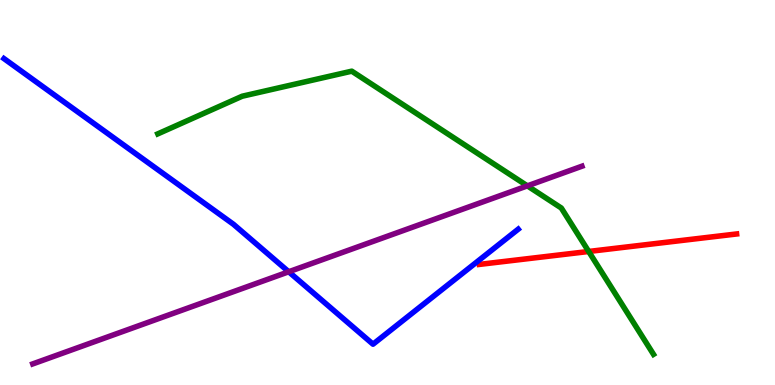[{'lines': ['blue', 'red'], 'intersections': []}, {'lines': ['green', 'red'], 'intersections': [{'x': 7.6, 'y': 3.47}]}, {'lines': ['purple', 'red'], 'intersections': []}, {'lines': ['blue', 'green'], 'intersections': []}, {'lines': ['blue', 'purple'], 'intersections': [{'x': 3.73, 'y': 2.94}]}, {'lines': ['green', 'purple'], 'intersections': [{'x': 6.8, 'y': 5.17}]}]